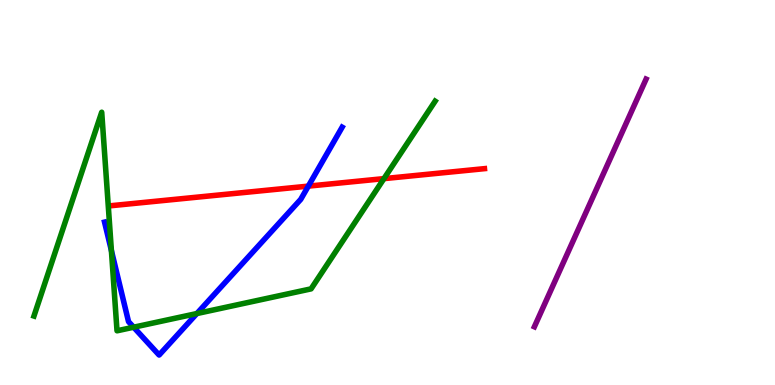[{'lines': ['blue', 'red'], 'intersections': [{'x': 3.98, 'y': 5.17}]}, {'lines': ['green', 'red'], 'intersections': [{'x': 4.95, 'y': 5.36}]}, {'lines': ['purple', 'red'], 'intersections': []}, {'lines': ['blue', 'green'], 'intersections': [{'x': 1.44, 'y': 3.49}, {'x': 1.72, 'y': 1.5}, {'x': 2.54, 'y': 1.86}]}, {'lines': ['blue', 'purple'], 'intersections': []}, {'lines': ['green', 'purple'], 'intersections': []}]